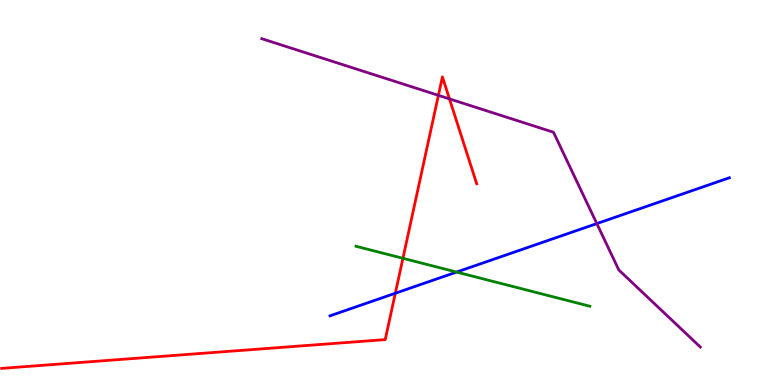[{'lines': ['blue', 'red'], 'intersections': [{'x': 5.1, 'y': 2.38}]}, {'lines': ['green', 'red'], 'intersections': [{'x': 5.2, 'y': 3.29}]}, {'lines': ['purple', 'red'], 'intersections': [{'x': 5.66, 'y': 7.52}, {'x': 5.8, 'y': 7.43}]}, {'lines': ['blue', 'green'], 'intersections': [{'x': 5.89, 'y': 2.93}]}, {'lines': ['blue', 'purple'], 'intersections': [{'x': 7.7, 'y': 4.19}]}, {'lines': ['green', 'purple'], 'intersections': []}]